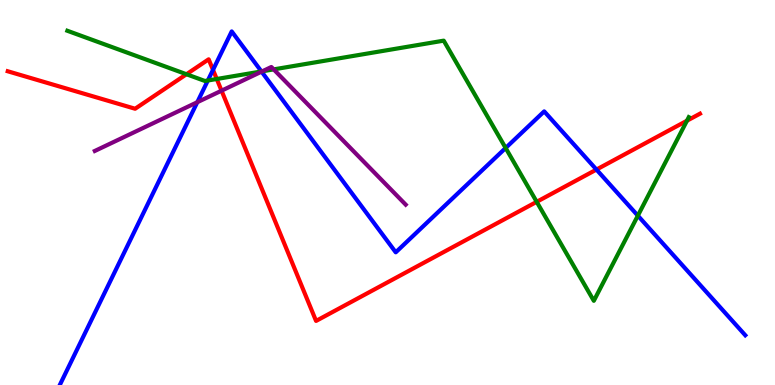[{'lines': ['blue', 'red'], 'intersections': [{'x': 2.75, 'y': 8.18}, {'x': 7.7, 'y': 5.6}]}, {'lines': ['green', 'red'], 'intersections': [{'x': 2.41, 'y': 8.07}, {'x': 2.8, 'y': 7.95}, {'x': 6.93, 'y': 4.76}, {'x': 8.86, 'y': 6.86}]}, {'lines': ['purple', 'red'], 'intersections': [{'x': 2.86, 'y': 7.64}]}, {'lines': ['blue', 'green'], 'intersections': [{'x': 2.68, 'y': 7.91}, {'x': 3.37, 'y': 8.14}, {'x': 6.52, 'y': 6.16}, {'x': 8.23, 'y': 4.4}]}, {'lines': ['blue', 'purple'], 'intersections': [{'x': 2.55, 'y': 7.35}, {'x': 3.38, 'y': 8.14}]}, {'lines': ['green', 'purple'], 'intersections': [{'x': 3.38, 'y': 8.15}, {'x': 3.53, 'y': 8.2}]}]